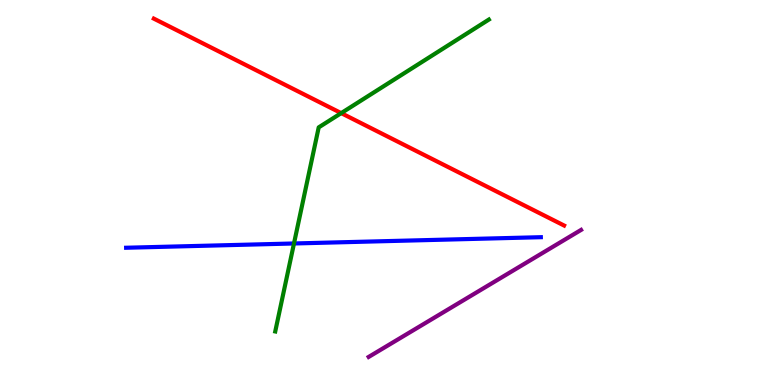[{'lines': ['blue', 'red'], 'intersections': []}, {'lines': ['green', 'red'], 'intersections': [{'x': 4.4, 'y': 7.06}]}, {'lines': ['purple', 'red'], 'intersections': []}, {'lines': ['blue', 'green'], 'intersections': [{'x': 3.79, 'y': 3.68}]}, {'lines': ['blue', 'purple'], 'intersections': []}, {'lines': ['green', 'purple'], 'intersections': []}]